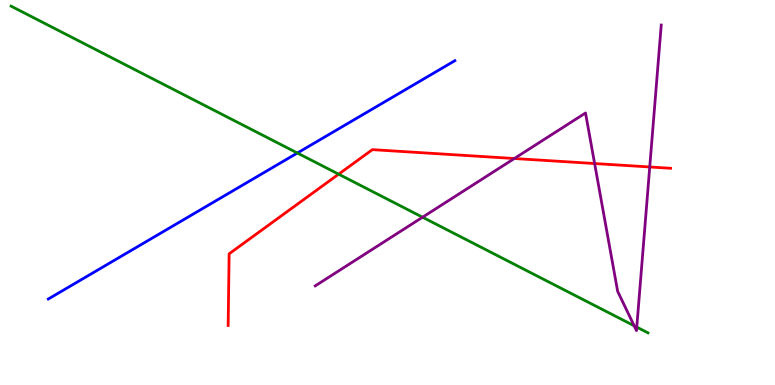[{'lines': ['blue', 'red'], 'intersections': []}, {'lines': ['green', 'red'], 'intersections': [{'x': 4.37, 'y': 5.48}]}, {'lines': ['purple', 'red'], 'intersections': [{'x': 6.64, 'y': 5.88}, {'x': 7.67, 'y': 5.75}, {'x': 8.38, 'y': 5.66}]}, {'lines': ['blue', 'green'], 'intersections': [{'x': 3.84, 'y': 6.03}]}, {'lines': ['blue', 'purple'], 'intersections': []}, {'lines': ['green', 'purple'], 'intersections': [{'x': 5.45, 'y': 4.36}, {'x': 8.18, 'y': 1.54}, {'x': 8.22, 'y': 1.5}]}]